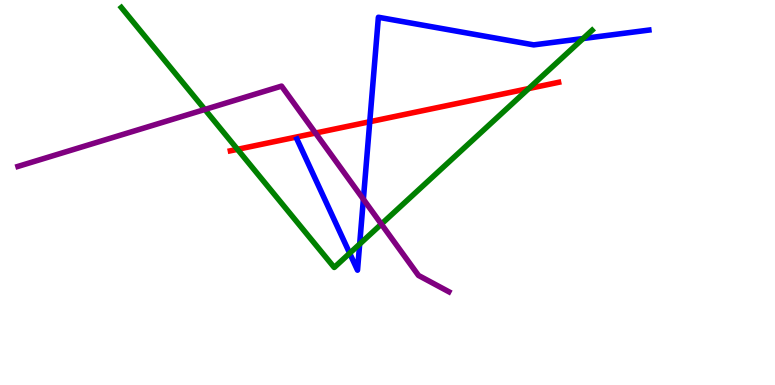[{'lines': ['blue', 'red'], 'intersections': [{'x': 4.77, 'y': 6.84}]}, {'lines': ['green', 'red'], 'intersections': [{'x': 3.06, 'y': 6.12}, {'x': 6.82, 'y': 7.7}]}, {'lines': ['purple', 'red'], 'intersections': [{'x': 4.07, 'y': 6.54}]}, {'lines': ['blue', 'green'], 'intersections': [{'x': 4.51, 'y': 3.42}, {'x': 4.64, 'y': 3.66}, {'x': 7.52, 'y': 9.0}]}, {'lines': ['blue', 'purple'], 'intersections': [{'x': 4.69, 'y': 4.82}]}, {'lines': ['green', 'purple'], 'intersections': [{'x': 2.64, 'y': 7.16}, {'x': 4.92, 'y': 4.18}]}]